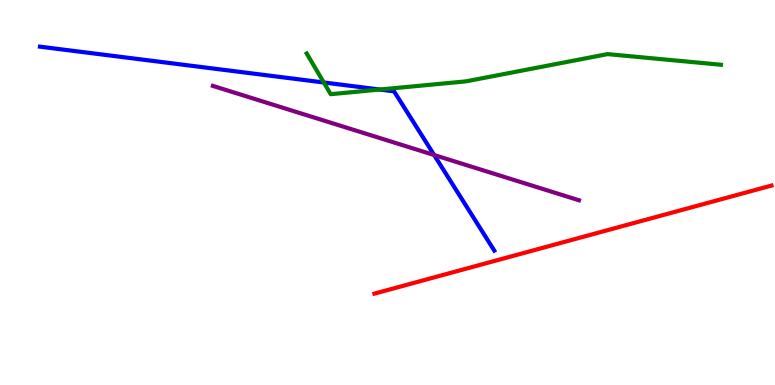[{'lines': ['blue', 'red'], 'intersections': []}, {'lines': ['green', 'red'], 'intersections': []}, {'lines': ['purple', 'red'], 'intersections': []}, {'lines': ['blue', 'green'], 'intersections': [{'x': 4.18, 'y': 7.86}, {'x': 4.9, 'y': 7.67}]}, {'lines': ['blue', 'purple'], 'intersections': [{'x': 5.6, 'y': 5.97}]}, {'lines': ['green', 'purple'], 'intersections': []}]